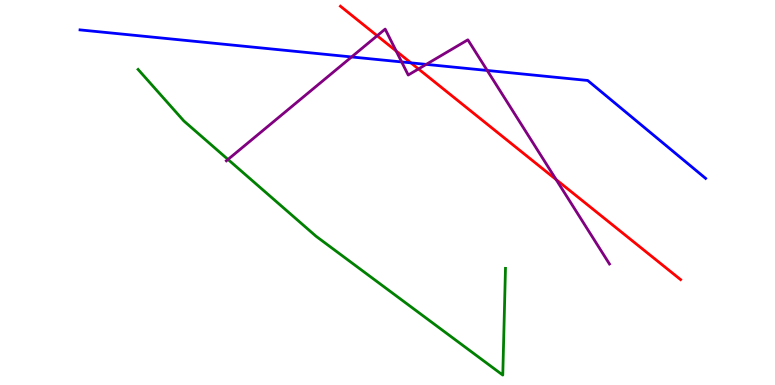[{'lines': ['blue', 'red'], 'intersections': [{'x': 5.3, 'y': 8.37}]}, {'lines': ['green', 'red'], 'intersections': []}, {'lines': ['purple', 'red'], 'intersections': [{'x': 4.87, 'y': 9.07}, {'x': 5.11, 'y': 8.68}, {'x': 5.4, 'y': 8.21}, {'x': 7.18, 'y': 5.34}]}, {'lines': ['blue', 'green'], 'intersections': []}, {'lines': ['blue', 'purple'], 'intersections': [{'x': 4.54, 'y': 8.52}, {'x': 5.18, 'y': 8.39}, {'x': 5.5, 'y': 8.33}, {'x': 6.29, 'y': 8.17}]}, {'lines': ['green', 'purple'], 'intersections': [{'x': 2.94, 'y': 5.86}]}]